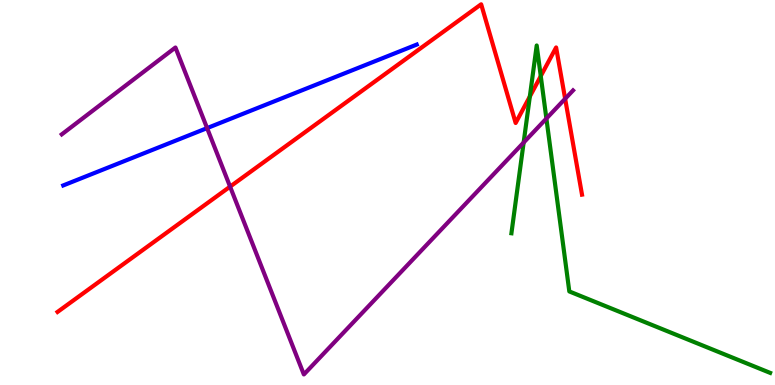[{'lines': ['blue', 'red'], 'intersections': []}, {'lines': ['green', 'red'], 'intersections': [{'x': 6.84, 'y': 7.49}, {'x': 6.98, 'y': 8.02}]}, {'lines': ['purple', 'red'], 'intersections': [{'x': 2.97, 'y': 5.15}, {'x': 7.29, 'y': 7.44}]}, {'lines': ['blue', 'green'], 'intersections': []}, {'lines': ['blue', 'purple'], 'intersections': [{'x': 2.67, 'y': 6.67}]}, {'lines': ['green', 'purple'], 'intersections': [{'x': 6.76, 'y': 6.3}, {'x': 7.05, 'y': 6.92}]}]